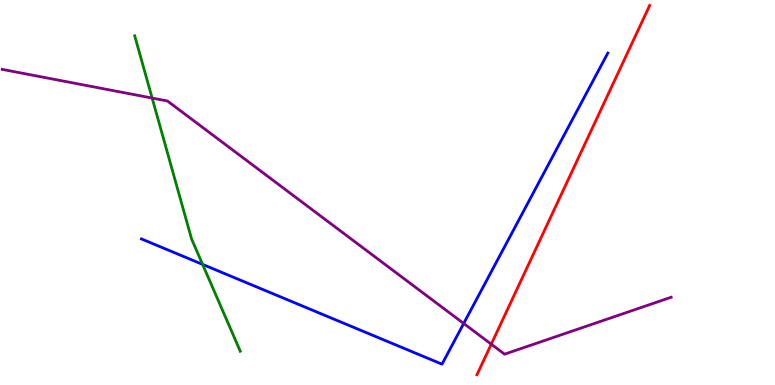[{'lines': ['blue', 'red'], 'intersections': []}, {'lines': ['green', 'red'], 'intersections': []}, {'lines': ['purple', 'red'], 'intersections': [{'x': 6.34, 'y': 1.06}]}, {'lines': ['blue', 'green'], 'intersections': [{'x': 2.61, 'y': 3.13}]}, {'lines': ['blue', 'purple'], 'intersections': [{'x': 5.98, 'y': 1.6}]}, {'lines': ['green', 'purple'], 'intersections': [{'x': 1.96, 'y': 7.45}]}]